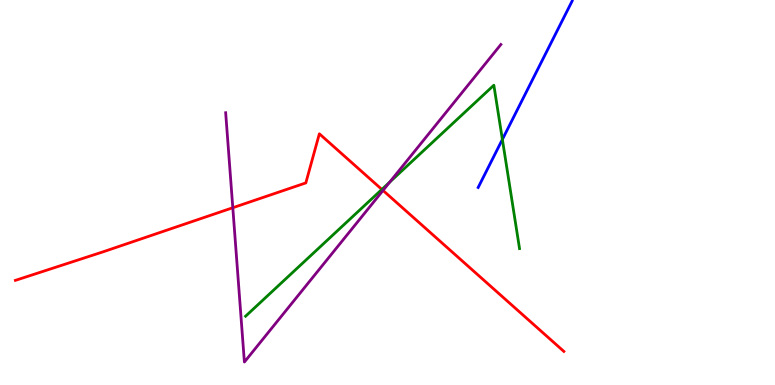[{'lines': ['blue', 'red'], 'intersections': []}, {'lines': ['green', 'red'], 'intersections': [{'x': 4.93, 'y': 5.08}]}, {'lines': ['purple', 'red'], 'intersections': [{'x': 3.0, 'y': 4.6}, {'x': 4.94, 'y': 5.05}]}, {'lines': ['blue', 'green'], 'intersections': [{'x': 6.48, 'y': 6.38}]}, {'lines': ['blue', 'purple'], 'intersections': []}, {'lines': ['green', 'purple'], 'intersections': [{'x': 5.03, 'y': 5.27}]}]